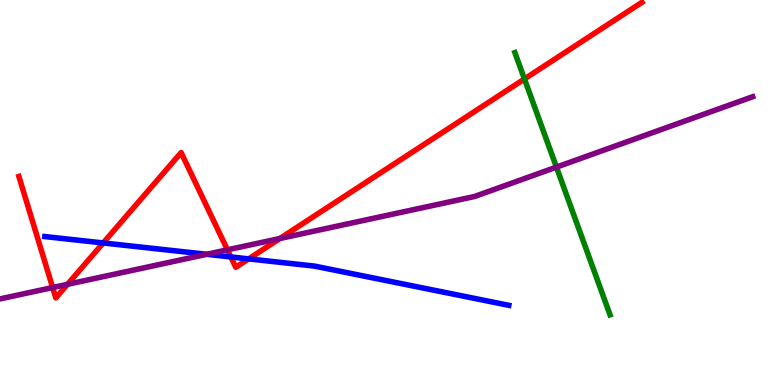[{'lines': ['blue', 'red'], 'intersections': [{'x': 1.33, 'y': 3.69}, {'x': 2.98, 'y': 3.33}, {'x': 3.21, 'y': 3.28}]}, {'lines': ['green', 'red'], 'intersections': [{'x': 6.77, 'y': 7.95}]}, {'lines': ['purple', 'red'], 'intersections': [{'x': 0.68, 'y': 2.53}, {'x': 0.871, 'y': 2.61}, {'x': 2.93, 'y': 3.51}, {'x': 3.61, 'y': 3.81}]}, {'lines': ['blue', 'green'], 'intersections': []}, {'lines': ['blue', 'purple'], 'intersections': [{'x': 2.67, 'y': 3.39}]}, {'lines': ['green', 'purple'], 'intersections': [{'x': 7.18, 'y': 5.66}]}]